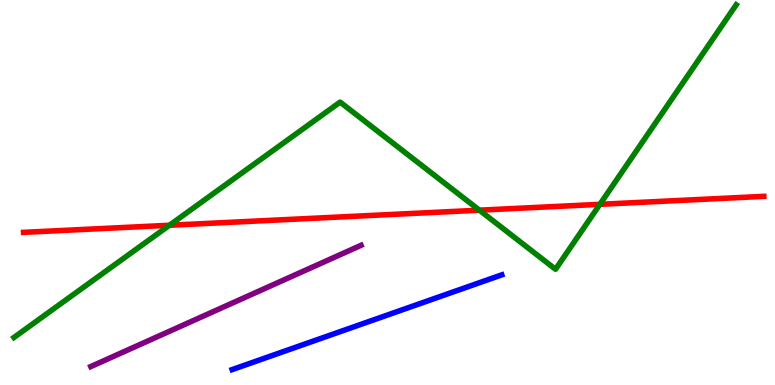[{'lines': ['blue', 'red'], 'intersections': []}, {'lines': ['green', 'red'], 'intersections': [{'x': 2.19, 'y': 4.15}, {'x': 6.19, 'y': 4.54}, {'x': 7.74, 'y': 4.69}]}, {'lines': ['purple', 'red'], 'intersections': []}, {'lines': ['blue', 'green'], 'intersections': []}, {'lines': ['blue', 'purple'], 'intersections': []}, {'lines': ['green', 'purple'], 'intersections': []}]